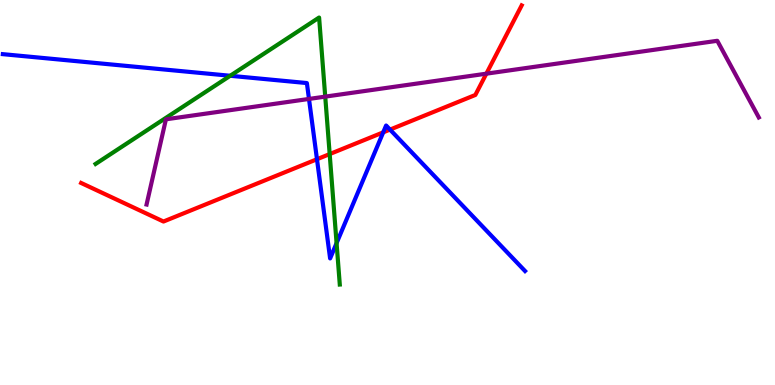[{'lines': ['blue', 'red'], 'intersections': [{'x': 4.09, 'y': 5.86}, {'x': 4.94, 'y': 6.56}, {'x': 5.03, 'y': 6.63}]}, {'lines': ['green', 'red'], 'intersections': [{'x': 4.25, 'y': 6.0}]}, {'lines': ['purple', 'red'], 'intersections': [{'x': 6.28, 'y': 8.09}]}, {'lines': ['blue', 'green'], 'intersections': [{'x': 2.97, 'y': 8.03}, {'x': 4.34, 'y': 3.69}]}, {'lines': ['blue', 'purple'], 'intersections': [{'x': 3.99, 'y': 7.43}]}, {'lines': ['green', 'purple'], 'intersections': [{'x': 4.2, 'y': 7.49}]}]